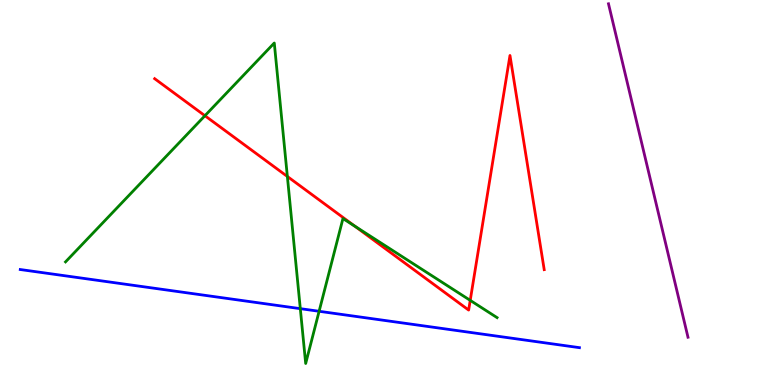[{'lines': ['blue', 'red'], 'intersections': []}, {'lines': ['green', 'red'], 'intersections': [{'x': 2.64, 'y': 6.99}, {'x': 3.71, 'y': 5.42}, {'x': 4.58, 'y': 4.13}, {'x': 6.07, 'y': 2.2}]}, {'lines': ['purple', 'red'], 'intersections': []}, {'lines': ['blue', 'green'], 'intersections': [{'x': 3.87, 'y': 1.98}, {'x': 4.12, 'y': 1.91}]}, {'lines': ['blue', 'purple'], 'intersections': []}, {'lines': ['green', 'purple'], 'intersections': []}]